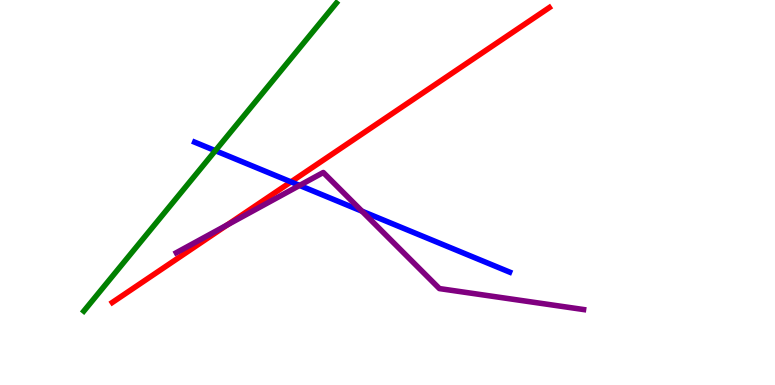[{'lines': ['blue', 'red'], 'intersections': [{'x': 3.75, 'y': 5.28}]}, {'lines': ['green', 'red'], 'intersections': []}, {'lines': ['purple', 'red'], 'intersections': [{'x': 2.93, 'y': 4.16}]}, {'lines': ['blue', 'green'], 'intersections': [{'x': 2.78, 'y': 6.09}]}, {'lines': ['blue', 'purple'], 'intersections': [{'x': 3.87, 'y': 5.18}, {'x': 4.67, 'y': 4.51}]}, {'lines': ['green', 'purple'], 'intersections': []}]